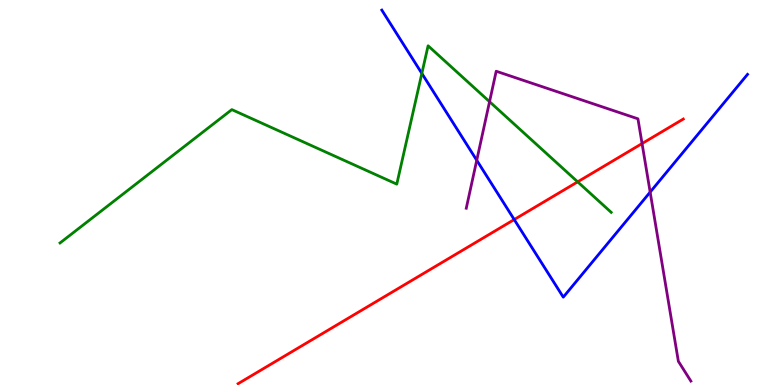[{'lines': ['blue', 'red'], 'intersections': [{'x': 6.64, 'y': 4.3}]}, {'lines': ['green', 'red'], 'intersections': [{'x': 7.45, 'y': 5.28}]}, {'lines': ['purple', 'red'], 'intersections': [{'x': 8.28, 'y': 6.27}]}, {'lines': ['blue', 'green'], 'intersections': [{'x': 5.44, 'y': 8.09}]}, {'lines': ['blue', 'purple'], 'intersections': [{'x': 6.15, 'y': 5.84}, {'x': 8.39, 'y': 5.01}]}, {'lines': ['green', 'purple'], 'intersections': [{'x': 6.32, 'y': 7.36}]}]